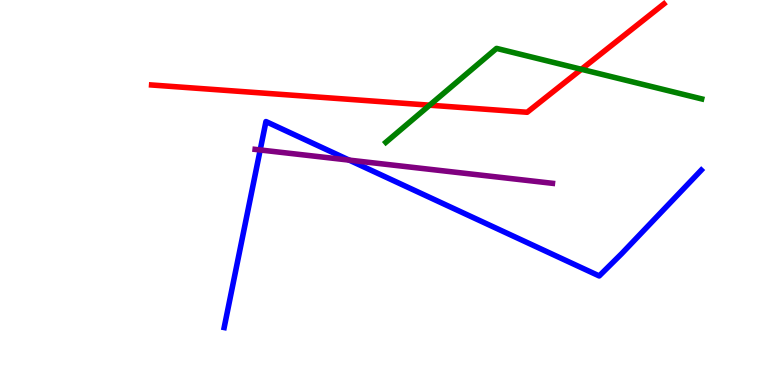[{'lines': ['blue', 'red'], 'intersections': []}, {'lines': ['green', 'red'], 'intersections': [{'x': 5.54, 'y': 7.27}, {'x': 7.5, 'y': 8.2}]}, {'lines': ['purple', 'red'], 'intersections': []}, {'lines': ['blue', 'green'], 'intersections': []}, {'lines': ['blue', 'purple'], 'intersections': [{'x': 3.36, 'y': 6.1}, {'x': 4.51, 'y': 5.84}]}, {'lines': ['green', 'purple'], 'intersections': []}]